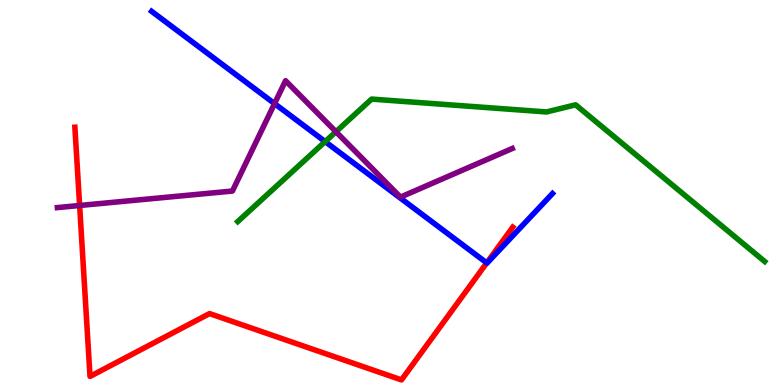[{'lines': ['blue', 'red'], 'intersections': [{'x': 6.28, 'y': 3.17}]}, {'lines': ['green', 'red'], 'intersections': []}, {'lines': ['purple', 'red'], 'intersections': [{'x': 1.03, 'y': 4.66}]}, {'lines': ['blue', 'green'], 'intersections': [{'x': 4.2, 'y': 6.32}]}, {'lines': ['blue', 'purple'], 'intersections': [{'x': 3.54, 'y': 7.31}]}, {'lines': ['green', 'purple'], 'intersections': [{'x': 4.33, 'y': 6.58}]}]